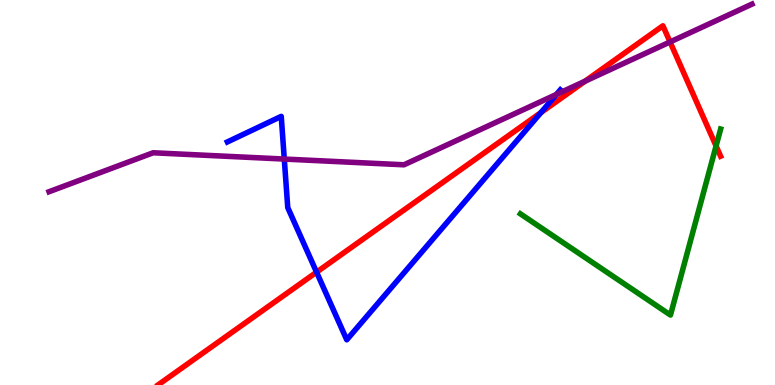[{'lines': ['blue', 'red'], 'intersections': [{'x': 4.08, 'y': 2.93}, {'x': 6.98, 'y': 7.08}]}, {'lines': ['green', 'red'], 'intersections': [{'x': 9.24, 'y': 6.21}]}, {'lines': ['purple', 'red'], 'intersections': [{'x': 7.55, 'y': 7.89}, {'x': 8.65, 'y': 8.91}]}, {'lines': ['blue', 'green'], 'intersections': []}, {'lines': ['blue', 'purple'], 'intersections': [{'x': 3.67, 'y': 5.87}, {'x': 7.18, 'y': 7.55}]}, {'lines': ['green', 'purple'], 'intersections': []}]